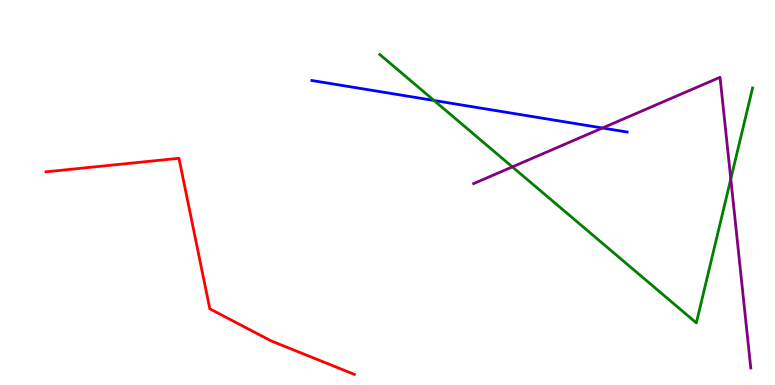[{'lines': ['blue', 'red'], 'intersections': []}, {'lines': ['green', 'red'], 'intersections': []}, {'lines': ['purple', 'red'], 'intersections': []}, {'lines': ['blue', 'green'], 'intersections': [{'x': 5.6, 'y': 7.39}]}, {'lines': ['blue', 'purple'], 'intersections': [{'x': 7.77, 'y': 6.68}]}, {'lines': ['green', 'purple'], 'intersections': [{'x': 6.61, 'y': 5.67}, {'x': 9.43, 'y': 5.35}]}]